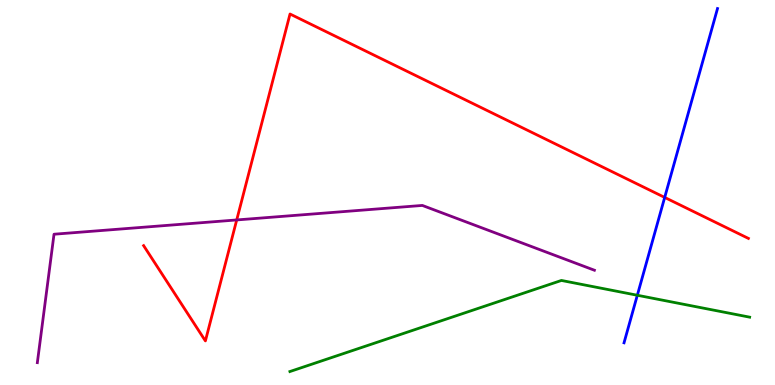[{'lines': ['blue', 'red'], 'intersections': [{'x': 8.58, 'y': 4.87}]}, {'lines': ['green', 'red'], 'intersections': []}, {'lines': ['purple', 'red'], 'intersections': [{'x': 3.05, 'y': 4.29}]}, {'lines': ['blue', 'green'], 'intersections': [{'x': 8.22, 'y': 2.33}]}, {'lines': ['blue', 'purple'], 'intersections': []}, {'lines': ['green', 'purple'], 'intersections': []}]